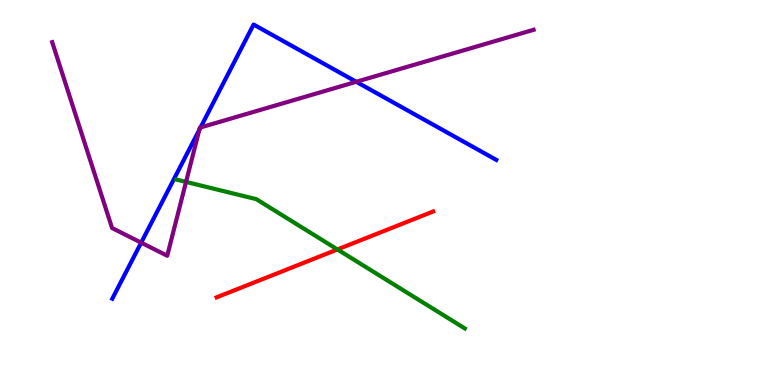[{'lines': ['blue', 'red'], 'intersections': []}, {'lines': ['green', 'red'], 'intersections': [{'x': 4.35, 'y': 3.52}]}, {'lines': ['purple', 'red'], 'intersections': []}, {'lines': ['blue', 'green'], 'intersections': []}, {'lines': ['blue', 'purple'], 'intersections': [{'x': 1.82, 'y': 3.7}, {'x': 2.57, 'y': 6.63}, {'x': 2.59, 'y': 6.69}, {'x': 4.6, 'y': 7.88}]}, {'lines': ['green', 'purple'], 'intersections': [{'x': 2.4, 'y': 5.27}]}]